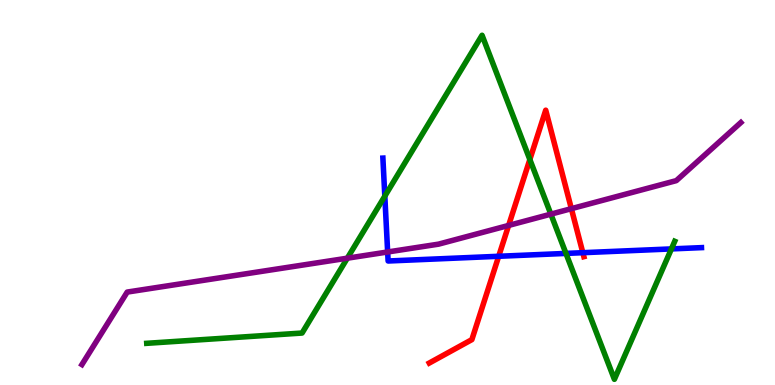[{'lines': ['blue', 'red'], 'intersections': [{'x': 6.43, 'y': 3.34}, {'x': 7.52, 'y': 3.44}]}, {'lines': ['green', 'red'], 'intersections': [{'x': 6.84, 'y': 5.86}]}, {'lines': ['purple', 'red'], 'intersections': [{'x': 6.56, 'y': 4.14}, {'x': 7.37, 'y': 4.58}]}, {'lines': ['blue', 'green'], 'intersections': [{'x': 4.97, 'y': 4.91}, {'x': 7.3, 'y': 3.42}, {'x': 8.66, 'y': 3.53}]}, {'lines': ['blue', 'purple'], 'intersections': [{'x': 5.0, 'y': 3.45}]}, {'lines': ['green', 'purple'], 'intersections': [{'x': 4.48, 'y': 3.29}, {'x': 7.11, 'y': 4.44}]}]